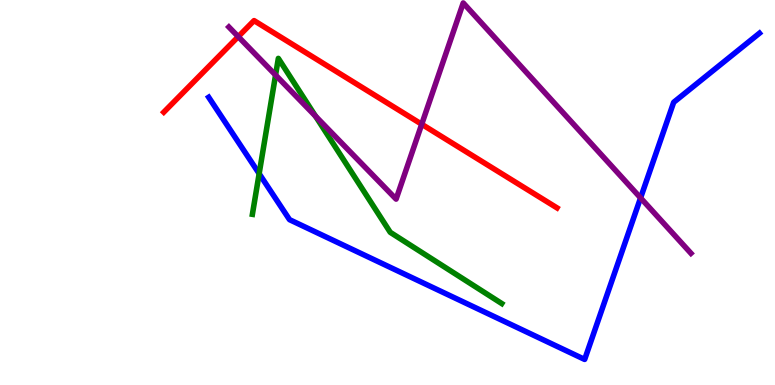[{'lines': ['blue', 'red'], 'intersections': []}, {'lines': ['green', 'red'], 'intersections': []}, {'lines': ['purple', 'red'], 'intersections': [{'x': 3.07, 'y': 9.05}, {'x': 5.44, 'y': 6.77}]}, {'lines': ['blue', 'green'], 'intersections': [{'x': 3.34, 'y': 5.49}]}, {'lines': ['blue', 'purple'], 'intersections': [{'x': 8.27, 'y': 4.86}]}, {'lines': ['green', 'purple'], 'intersections': [{'x': 3.56, 'y': 8.05}, {'x': 4.07, 'y': 6.98}]}]